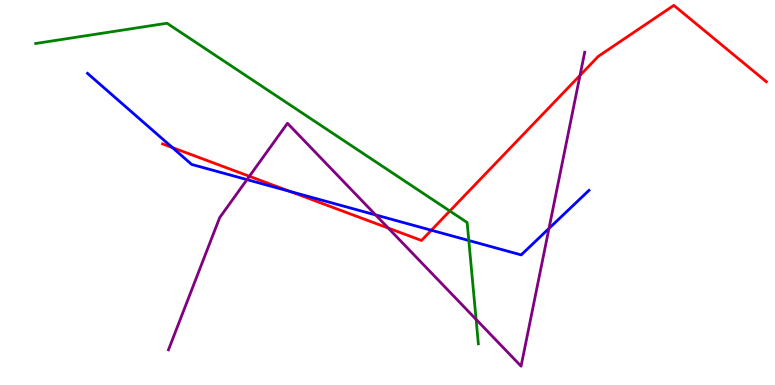[{'lines': ['blue', 'red'], 'intersections': [{'x': 2.22, 'y': 6.17}, {'x': 3.74, 'y': 5.03}, {'x': 5.57, 'y': 4.02}]}, {'lines': ['green', 'red'], 'intersections': [{'x': 5.8, 'y': 4.52}]}, {'lines': ['purple', 'red'], 'intersections': [{'x': 3.22, 'y': 5.42}, {'x': 5.01, 'y': 4.08}, {'x': 7.48, 'y': 8.04}]}, {'lines': ['blue', 'green'], 'intersections': [{'x': 6.05, 'y': 3.75}]}, {'lines': ['blue', 'purple'], 'intersections': [{'x': 3.19, 'y': 5.33}, {'x': 4.85, 'y': 4.42}, {'x': 7.08, 'y': 4.07}]}, {'lines': ['green', 'purple'], 'intersections': [{'x': 6.14, 'y': 1.7}]}]